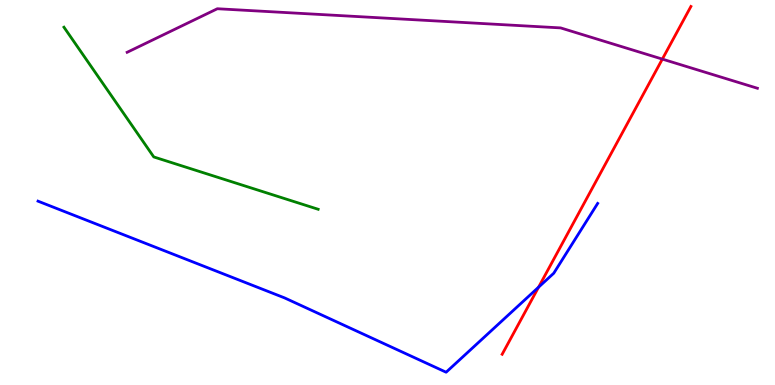[{'lines': ['blue', 'red'], 'intersections': [{'x': 6.95, 'y': 2.54}]}, {'lines': ['green', 'red'], 'intersections': []}, {'lines': ['purple', 'red'], 'intersections': [{'x': 8.55, 'y': 8.46}]}, {'lines': ['blue', 'green'], 'intersections': []}, {'lines': ['blue', 'purple'], 'intersections': []}, {'lines': ['green', 'purple'], 'intersections': []}]